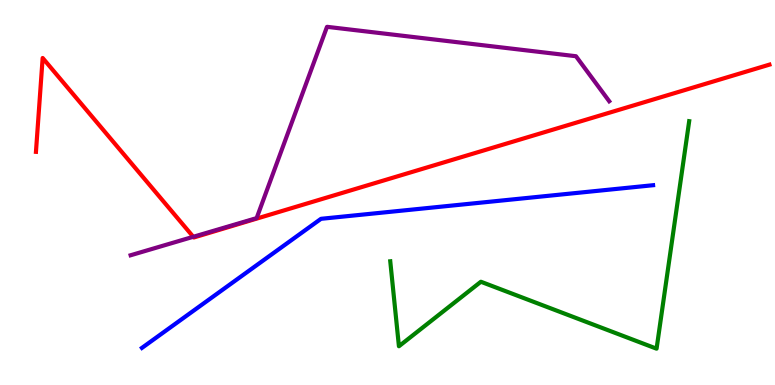[{'lines': ['blue', 'red'], 'intersections': []}, {'lines': ['green', 'red'], 'intersections': []}, {'lines': ['purple', 'red'], 'intersections': [{'x': 2.49, 'y': 3.85}]}, {'lines': ['blue', 'green'], 'intersections': []}, {'lines': ['blue', 'purple'], 'intersections': []}, {'lines': ['green', 'purple'], 'intersections': []}]